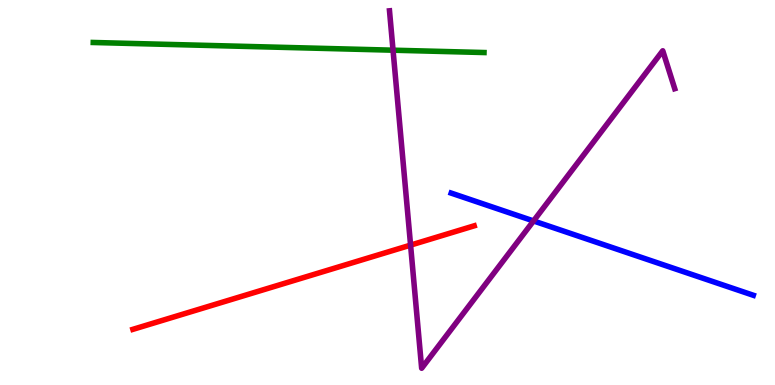[{'lines': ['blue', 'red'], 'intersections': []}, {'lines': ['green', 'red'], 'intersections': []}, {'lines': ['purple', 'red'], 'intersections': [{'x': 5.3, 'y': 3.63}]}, {'lines': ['blue', 'green'], 'intersections': []}, {'lines': ['blue', 'purple'], 'intersections': [{'x': 6.88, 'y': 4.26}]}, {'lines': ['green', 'purple'], 'intersections': [{'x': 5.07, 'y': 8.7}]}]